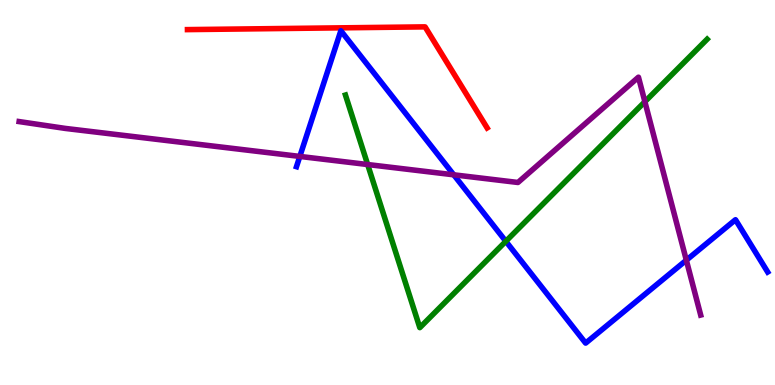[{'lines': ['blue', 'red'], 'intersections': []}, {'lines': ['green', 'red'], 'intersections': []}, {'lines': ['purple', 'red'], 'intersections': []}, {'lines': ['blue', 'green'], 'intersections': [{'x': 6.53, 'y': 3.73}]}, {'lines': ['blue', 'purple'], 'intersections': [{'x': 3.87, 'y': 5.94}, {'x': 5.85, 'y': 5.46}, {'x': 8.86, 'y': 3.24}]}, {'lines': ['green', 'purple'], 'intersections': [{'x': 4.74, 'y': 5.73}, {'x': 8.32, 'y': 7.36}]}]